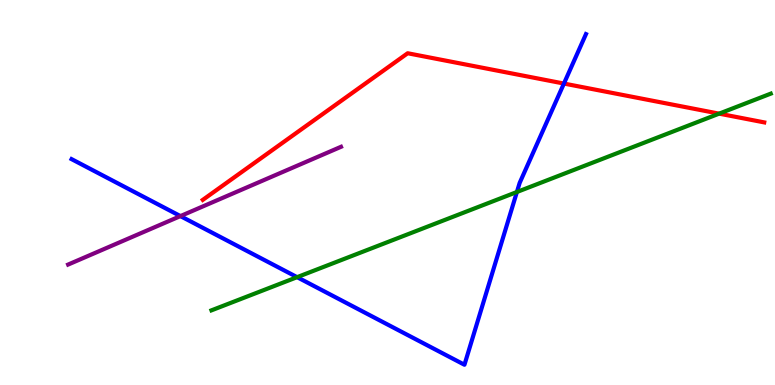[{'lines': ['blue', 'red'], 'intersections': [{'x': 7.28, 'y': 7.83}]}, {'lines': ['green', 'red'], 'intersections': [{'x': 9.28, 'y': 7.05}]}, {'lines': ['purple', 'red'], 'intersections': []}, {'lines': ['blue', 'green'], 'intersections': [{'x': 3.83, 'y': 2.8}, {'x': 6.67, 'y': 5.01}]}, {'lines': ['blue', 'purple'], 'intersections': [{'x': 2.33, 'y': 4.39}]}, {'lines': ['green', 'purple'], 'intersections': []}]